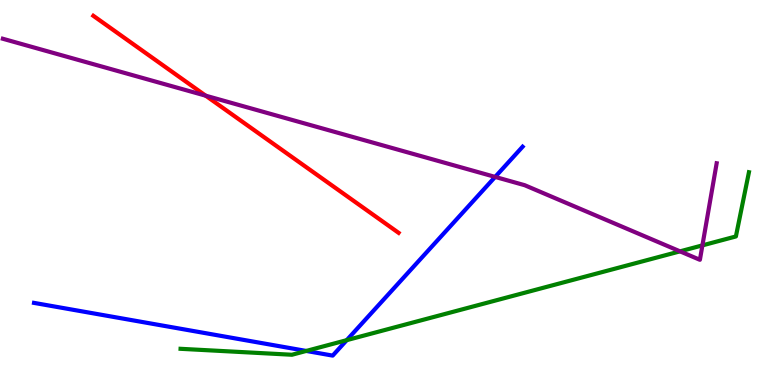[{'lines': ['blue', 'red'], 'intersections': []}, {'lines': ['green', 'red'], 'intersections': []}, {'lines': ['purple', 'red'], 'intersections': [{'x': 2.65, 'y': 7.51}]}, {'lines': ['blue', 'green'], 'intersections': [{'x': 3.95, 'y': 0.885}, {'x': 4.47, 'y': 1.16}]}, {'lines': ['blue', 'purple'], 'intersections': [{'x': 6.39, 'y': 5.4}]}, {'lines': ['green', 'purple'], 'intersections': [{'x': 8.77, 'y': 3.47}, {'x': 9.06, 'y': 3.63}]}]